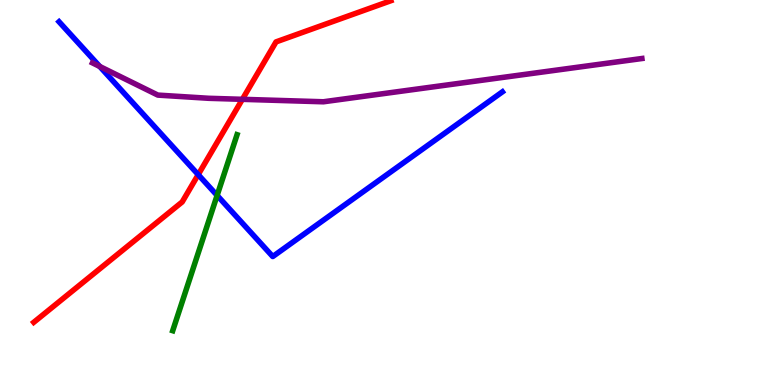[{'lines': ['blue', 'red'], 'intersections': [{'x': 2.56, 'y': 5.46}]}, {'lines': ['green', 'red'], 'intersections': []}, {'lines': ['purple', 'red'], 'intersections': [{'x': 3.13, 'y': 7.42}]}, {'lines': ['blue', 'green'], 'intersections': [{'x': 2.8, 'y': 4.92}]}, {'lines': ['blue', 'purple'], 'intersections': [{'x': 1.29, 'y': 8.27}]}, {'lines': ['green', 'purple'], 'intersections': []}]